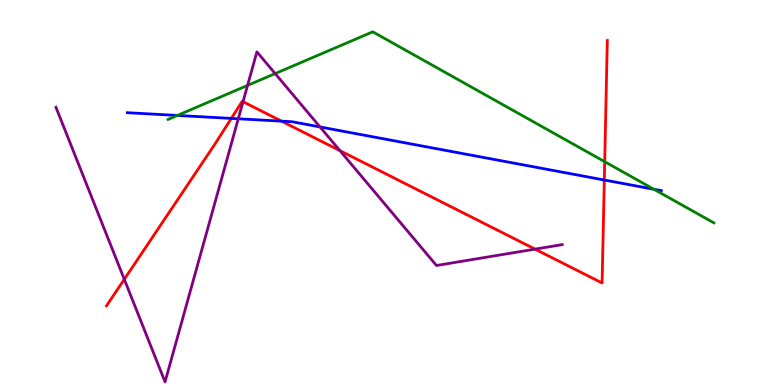[{'lines': ['blue', 'red'], 'intersections': [{'x': 2.98, 'y': 6.92}, {'x': 3.63, 'y': 6.85}, {'x': 7.8, 'y': 5.32}]}, {'lines': ['green', 'red'], 'intersections': [{'x': 7.8, 'y': 5.8}]}, {'lines': ['purple', 'red'], 'intersections': [{'x': 1.6, 'y': 2.75}, {'x': 3.14, 'y': 7.36}, {'x': 4.39, 'y': 6.09}, {'x': 6.9, 'y': 3.53}]}, {'lines': ['blue', 'green'], 'intersections': [{'x': 2.29, 'y': 7.0}, {'x': 8.44, 'y': 5.08}]}, {'lines': ['blue', 'purple'], 'intersections': [{'x': 3.07, 'y': 6.91}, {'x': 4.13, 'y': 6.7}]}, {'lines': ['green', 'purple'], 'intersections': [{'x': 3.19, 'y': 7.78}, {'x': 3.55, 'y': 8.09}]}]